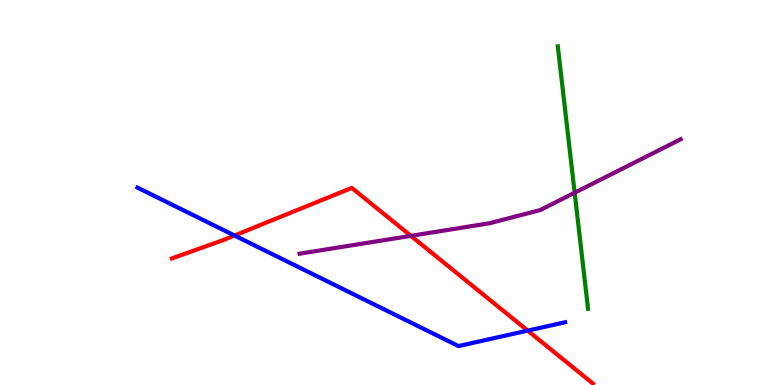[{'lines': ['blue', 'red'], 'intersections': [{'x': 3.03, 'y': 3.88}, {'x': 6.81, 'y': 1.41}]}, {'lines': ['green', 'red'], 'intersections': []}, {'lines': ['purple', 'red'], 'intersections': [{'x': 5.3, 'y': 3.87}]}, {'lines': ['blue', 'green'], 'intersections': []}, {'lines': ['blue', 'purple'], 'intersections': []}, {'lines': ['green', 'purple'], 'intersections': [{'x': 7.41, 'y': 4.99}]}]